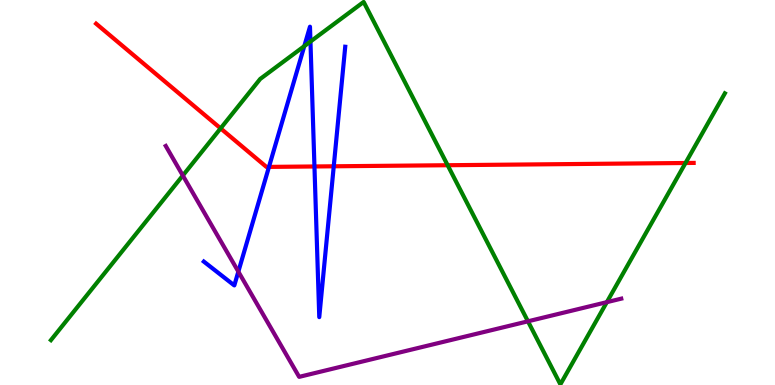[{'lines': ['blue', 'red'], 'intersections': [{'x': 3.47, 'y': 5.67}, {'x': 4.06, 'y': 5.68}, {'x': 4.31, 'y': 5.68}]}, {'lines': ['green', 'red'], 'intersections': [{'x': 2.85, 'y': 6.67}, {'x': 5.78, 'y': 5.71}, {'x': 8.85, 'y': 5.77}]}, {'lines': ['purple', 'red'], 'intersections': []}, {'lines': ['blue', 'green'], 'intersections': [{'x': 3.93, 'y': 8.8}, {'x': 4.01, 'y': 8.92}]}, {'lines': ['blue', 'purple'], 'intersections': [{'x': 3.08, 'y': 2.94}]}, {'lines': ['green', 'purple'], 'intersections': [{'x': 2.36, 'y': 5.44}, {'x': 6.81, 'y': 1.65}, {'x': 7.83, 'y': 2.15}]}]